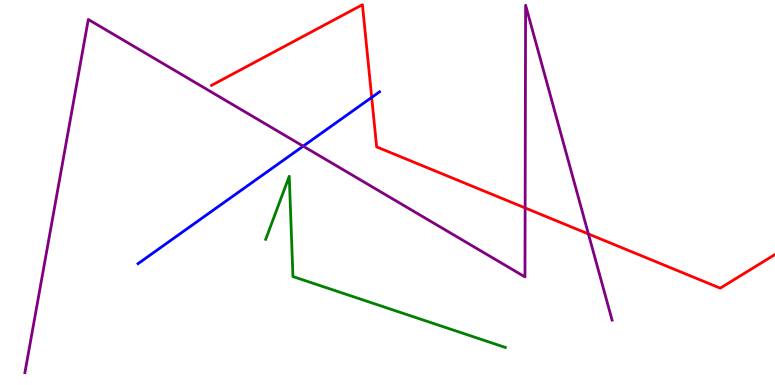[{'lines': ['blue', 'red'], 'intersections': [{'x': 4.8, 'y': 7.47}]}, {'lines': ['green', 'red'], 'intersections': []}, {'lines': ['purple', 'red'], 'intersections': [{'x': 6.78, 'y': 4.6}, {'x': 7.59, 'y': 3.92}]}, {'lines': ['blue', 'green'], 'intersections': []}, {'lines': ['blue', 'purple'], 'intersections': [{'x': 3.91, 'y': 6.2}]}, {'lines': ['green', 'purple'], 'intersections': []}]